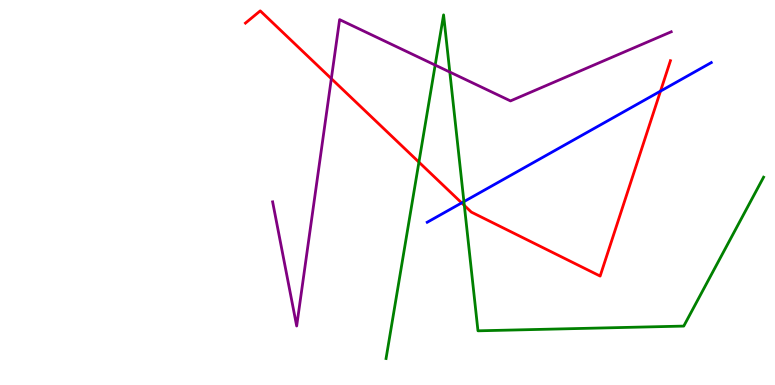[{'lines': ['blue', 'red'], 'intersections': [{'x': 5.96, 'y': 4.73}, {'x': 8.52, 'y': 7.63}]}, {'lines': ['green', 'red'], 'intersections': [{'x': 5.41, 'y': 5.79}, {'x': 5.99, 'y': 4.66}]}, {'lines': ['purple', 'red'], 'intersections': [{'x': 4.28, 'y': 7.96}]}, {'lines': ['blue', 'green'], 'intersections': [{'x': 5.99, 'y': 4.76}]}, {'lines': ['blue', 'purple'], 'intersections': []}, {'lines': ['green', 'purple'], 'intersections': [{'x': 5.62, 'y': 8.31}, {'x': 5.8, 'y': 8.13}]}]